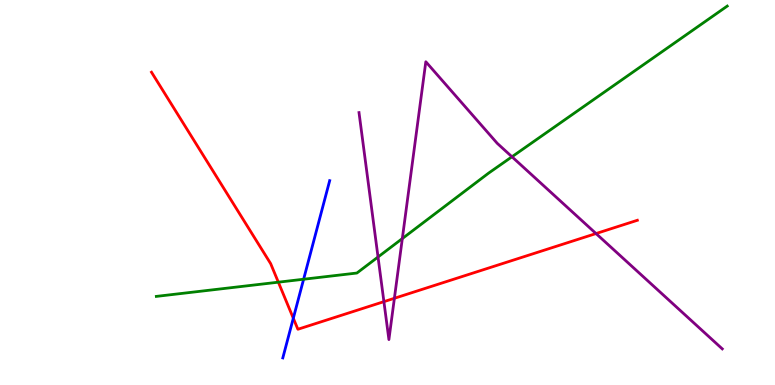[{'lines': ['blue', 'red'], 'intersections': [{'x': 3.78, 'y': 1.73}]}, {'lines': ['green', 'red'], 'intersections': [{'x': 3.59, 'y': 2.67}]}, {'lines': ['purple', 'red'], 'intersections': [{'x': 4.95, 'y': 2.16}, {'x': 5.09, 'y': 2.25}, {'x': 7.69, 'y': 3.93}]}, {'lines': ['blue', 'green'], 'intersections': [{'x': 3.92, 'y': 2.75}]}, {'lines': ['blue', 'purple'], 'intersections': []}, {'lines': ['green', 'purple'], 'intersections': [{'x': 4.88, 'y': 3.32}, {'x': 5.19, 'y': 3.8}, {'x': 6.61, 'y': 5.93}]}]